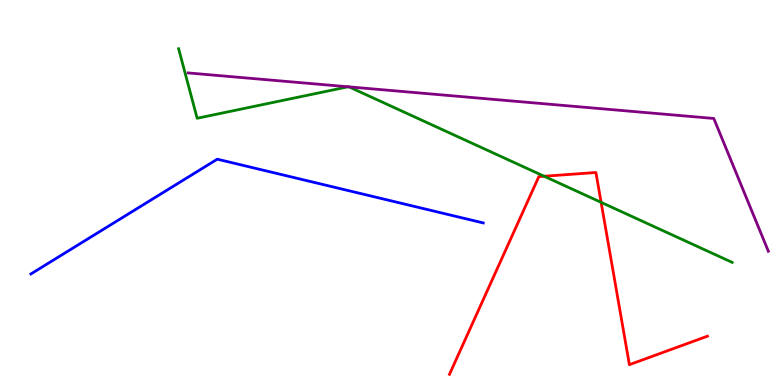[{'lines': ['blue', 'red'], 'intersections': []}, {'lines': ['green', 'red'], 'intersections': [{'x': 7.02, 'y': 5.42}, {'x': 7.76, 'y': 4.74}]}, {'lines': ['purple', 'red'], 'intersections': []}, {'lines': ['blue', 'green'], 'intersections': []}, {'lines': ['blue', 'purple'], 'intersections': []}, {'lines': ['green', 'purple'], 'intersections': [{'x': 4.49, 'y': 7.75}, {'x': 4.5, 'y': 7.74}]}]